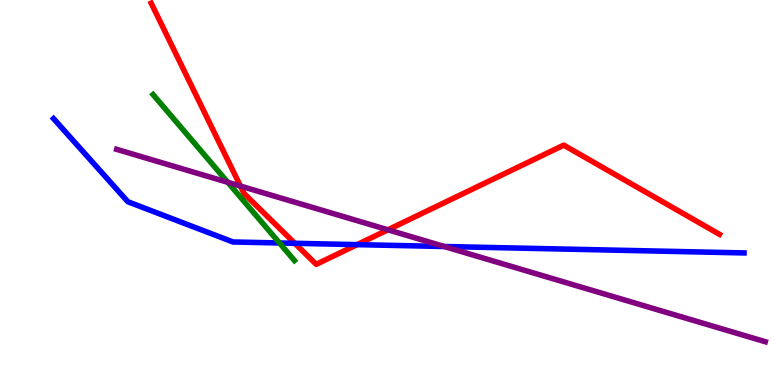[{'lines': ['blue', 'red'], 'intersections': [{'x': 3.8, 'y': 3.68}, {'x': 4.61, 'y': 3.65}]}, {'lines': ['green', 'red'], 'intersections': []}, {'lines': ['purple', 'red'], 'intersections': [{'x': 3.1, 'y': 5.17}, {'x': 5.01, 'y': 4.03}]}, {'lines': ['blue', 'green'], 'intersections': [{'x': 3.61, 'y': 3.69}]}, {'lines': ['blue', 'purple'], 'intersections': [{'x': 5.73, 'y': 3.6}]}, {'lines': ['green', 'purple'], 'intersections': [{'x': 2.94, 'y': 5.26}]}]